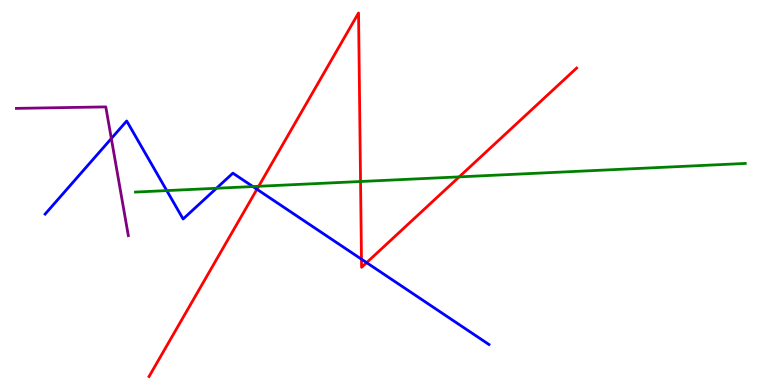[{'lines': ['blue', 'red'], 'intersections': [{'x': 3.32, 'y': 5.08}, {'x': 4.66, 'y': 3.27}, {'x': 4.73, 'y': 3.18}]}, {'lines': ['green', 'red'], 'intersections': [{'x': 3.34, 'y': 5.16}, {'x': 4.65, 'y': 5.29}, {'x': 5.93, 'y': 5.41}]}, {'lines': ['purple', 'red'], 'intersections': []}, {'lines': ['blue', 'green'], 'intersections': [{'x': 2.15, 'y': 5.05}, {'x': 2.79, 'y': 5.11}, {'x': 3.26, 'y': 5.15}]}, {'lines': ['blue', 'purple'], 'intersections': [{'x': 1.44, 'y': 6.4}]}, {'lines': ['green', 'purple'], 'intersections': []}]